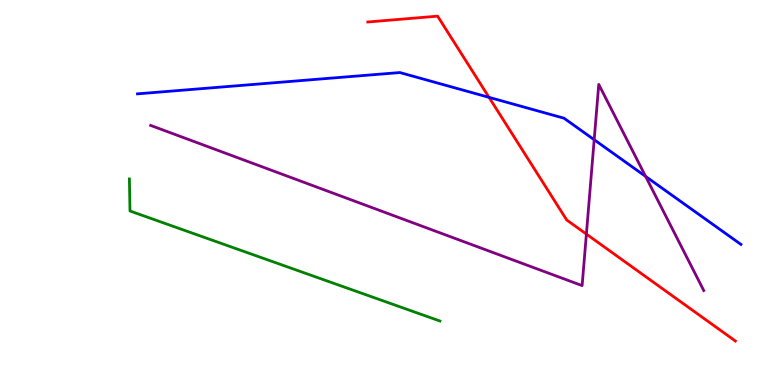[{'lines': ['blue', 'red'], 'intersections': [{'x': 6.31, 'y': 7.47}]}, {'lines': ['green', 'red'], 'intersections': []}, {'lines': ['purple', 'red'], 'intersections': [{'x': 7.57, 'y': 3.92}]}, {'lines': ['blue', 'green'], 'intersections': []}, {'lines': ['blue', 'purple'], 'intersections': [{'x': 7.67, 'y': 6.37}, {'x': 8.33, 'y': 5.42}]}, {'lines': ['green', 'purple'], 'intersections': []}]